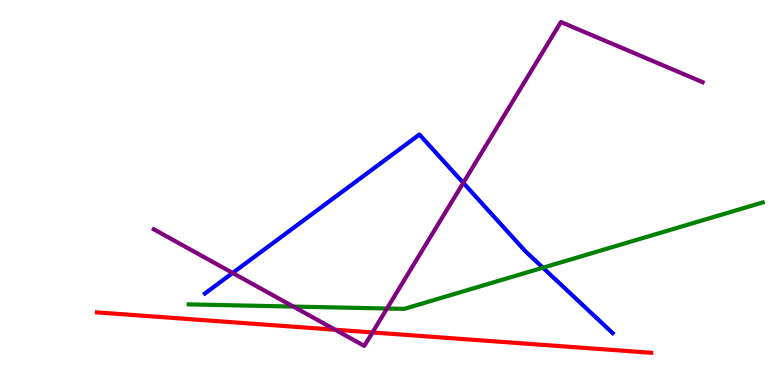[{'lines': ['blue', 'red'], 'intersections': []}, {'lines': ['green', 'red'], 'intersections': []}, {'lines': ['purple', 'red'], 'intersections': [{'x': 4.32, 'y': 1.44}, {'x': 4.81, 'y': 1.36}]}, {'lines': ['blue', 'green'], 'intersections': [{'x': 7.01, 'y': 3.05}]}, {'lines': ['blue', 'purple'], 'intersections': [{'x': 3.0, 'y': 2.91}, {'x': 5.98, 'y': 5.25}]}, {'lines': ['green', 'purple'], 'intersections': [{'x': 3.78, 'y': 2.04}, {'x': 4.99, 'y': 1.99}]}]